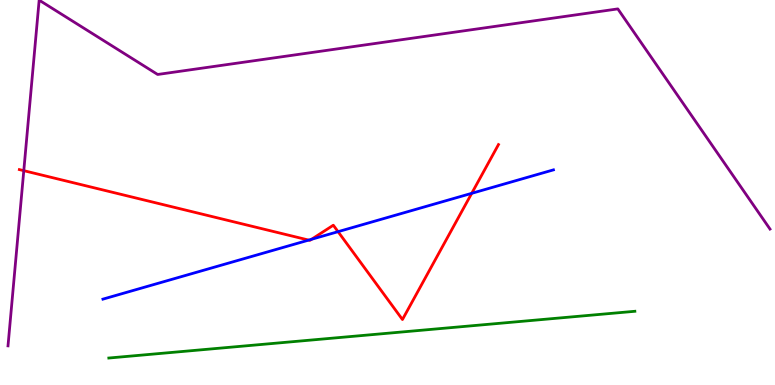[{'lines': ['blue', 'red'], 'intersections': [{'x': 3.98, 'y': 3.76}, {'x': 4.02, 'y': 3.79}, {'x': 4.36, 'y': 3.98}, {'x': 6.09, 'y': 4.98}]}, {'lines': ['green', 'red'], 'intersections': []}, {'lines': ['purple', 'red'], 'intersections': [{'x': 0.307, 'y': 5.57}]}, {'lines': ['blue', 'green'], 'intersections': []}, {'lines': ['blue', 'purple'], 'intersections': []}, {'lines': ['green', 'purple'], 'intersections': []}]